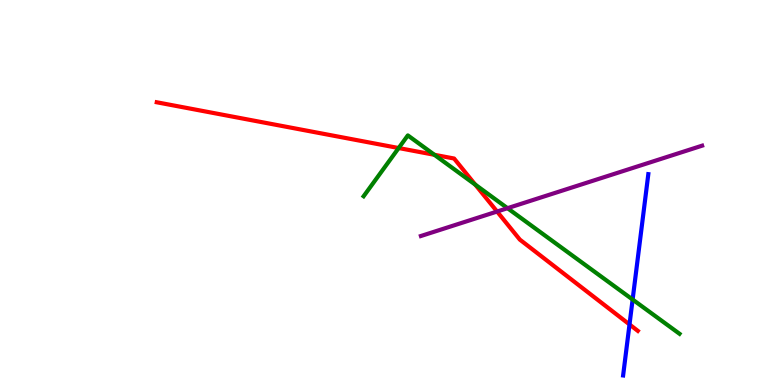[{'lines': ['blue', 'red'], 'intersections': [{'x': 8.12, 'y': 1.57}]}, {'lines': ['green', 'red'], 'intersections': [{'x': 5.14, 'y': 6.16}, {'x': 5.61, 'y': 5.98}, {'x': 6.13, 'y': 5.2}]}, {'lines': ['purple', 'red'], 'intersections': [{'x': 6.41, 'y': 4.51}]}, {'lines': ['blue', 'green'], 'intersections': [{'x': 8.16, 'y': 2.22}]}, {'lines': ['blue', 'purple'], 'intersections': []}, {'lines': ['green', 'purple'], 'intersections': [{'x': 6.55, 'y': 4.59}]}]